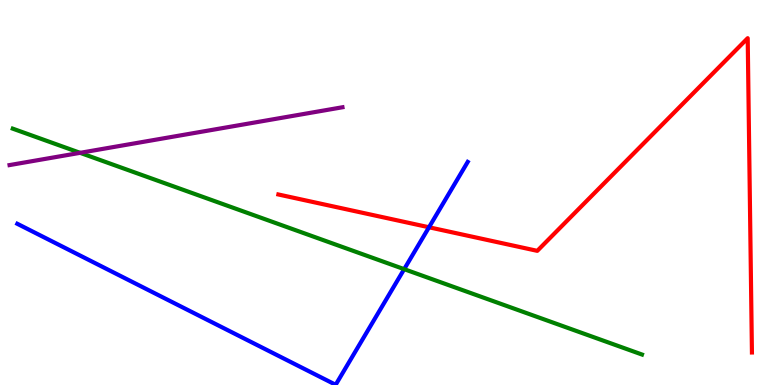[{'lines': ['blue', 'red'], 'intersections': [{'x': 5.54, 'y': 4.1}]}, {'lines': ['green', 'red'], 'intersections': []}, {'lines': ['purple', 'red'], 'intersections': []}, {'lines': ['blue', 'green'], 'intersections': [{'x': 5.22, 'y': 3.01}]}, {'lines': ['blue', 'purple'], 'intersections': []}, {'lines': ['green', 'purple'], 'intersections': [{'x': 1.03, 'y': 6.03}]}]